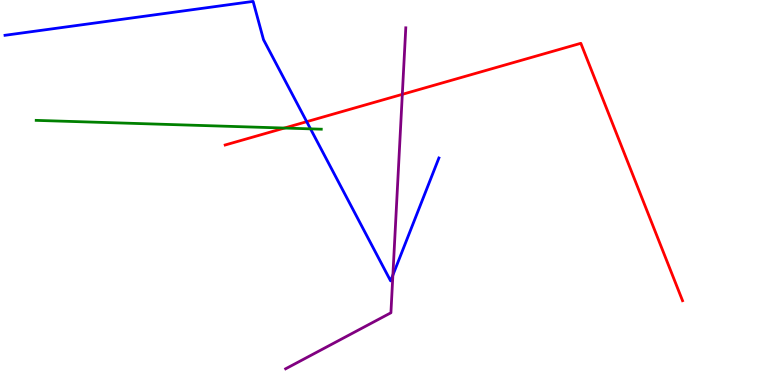[{'lines': ['blue', 'red'], 'intersections': [{'x': 3.96, 'y': 6.84}]}, {'lines': ['green', 'red'], 'intersections': [{'x': 3.67, 'y': 6.67}]}, {'lines': ['purple', 'red'], 'intersections': [{'x': 5.19, 'y': 7.55}]}, {'lines': ['blue', 'green'], 'intersections': [{'x': 4.01, 'y': 6.65}]}, {'lines': ['blue', 'purple'], 'intersections': [{'x': 5.07, 'y': 2.85}]}, {'lines': ['green', 'purple'], 'intersections': []}]